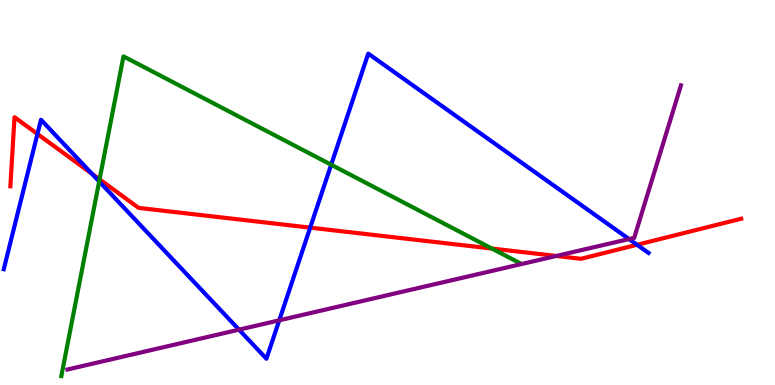[{'lines': ['blue', 'red'], 'intersections': [{'x': 0.483, 'y': 6.52}, {'x': 1.19, 'y': 5.49}, {'x': 4.0, 'y': 4.09}, {'x': 8.22, 'y': 3.64}]}, {'lines': ['green', 'red'], 'intersections': [{'x': 1.28, 'y': 5.34}, {'x': 6.35, 'y': 3.54}]}, {'lines': ['purple', 'red'], 'intersections': [{'x': 7.18, 'y': 3.35}]}, {'lines': ['blue', 'green'], 'intersections': [{'x': 1.28, 'y': 5.29}, {'x': 4.27, 'y': 5.72}]}, {'lines': ['blue', 'purple'], 'intersections': [{'x': 3.08, 'y': 1.44}, {'x': 3.6, 'y': 1.68}, {'x': 8.12, 'y': 3.79}]}, {'lines': ['green', 'purple'], 'intersections': []}]